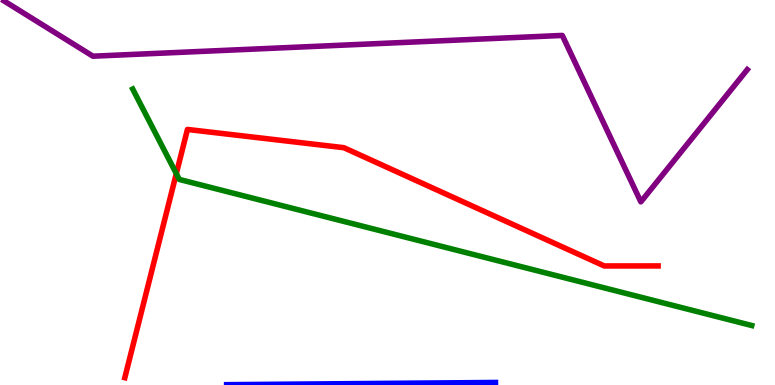[{'lines': ['blue', 'red'], 'intersections': []}, {'lines': ['green', 'red'], 'intersections': [{'x': 2.27, 'y': 5.49}]}, {'lines': ['purple', 'red'], 'intersections': []}, {'lines': ['blue', 'green'], 'intersections': []}, {'lines': ['blue', 'purple'], 'intersections': []}, {'lines': ['green', 'purple'], 'intersections': []}]